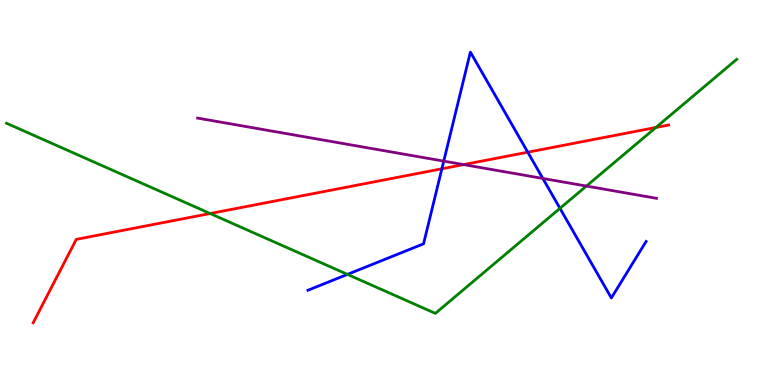[{'lines': ['blue', 'red'], 'intersections': [{'x': 5.7, 'y': 5.62}, {'x': 6.81, 'y': 6.05}]}, {'lines': ['green', 'red'], 'intersections': [{'x': 2.71, 'y': 4.45}, {'x': 8.46, 'y': 6.69}]}, {'lines': ['purple', 'red'], 'intersections': [{'x': 5.98, 'y': 5.72}]}, {'lines': ['blue', 'green'], 'intersections': [{'x': 4.48, 'y': 2.87}, {'x': 7.23, 'y': 4.59}]}, {'lines': ['blue', 'purple'], 'intersections': [{'x': 5.73, 'y': 5.81}, {'x': 7.0, 'y': 5.37}]}, {'lines': ['green', 'purple'], 'intersections': [{'x': 7.57, 'y': 5.17}]}]